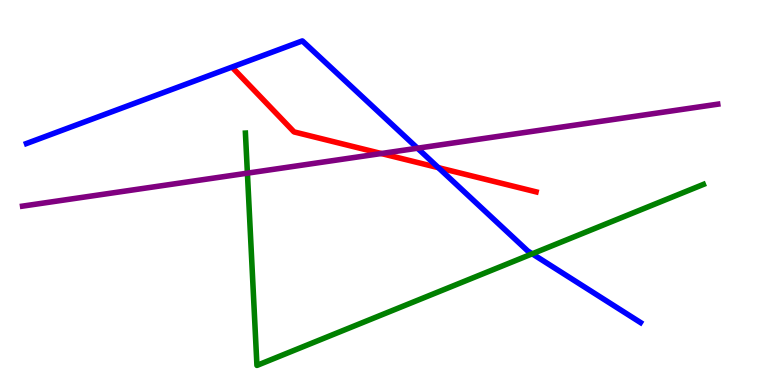[{'lines': ['blue', 'red'], 'intersections': [{'x': 5.66, 'y': 5.65}]}, {'lines': ['green', 'red'], 'intersections': []}, {'lines': ['purple', 'red'], 'intersections': [{'x': 4.92, 'y': 6.01}]}, {'lines': ['blue', 'green'], 'intersections': [{'x': 6.87, 'y': 3.41}]}, {'lines': ['blue', 'purple'], 'intersections': [{'x': 5.39, 'y': 6.15}]}, {'lines': ['green', 'purple'], 'intersections': [{'x': 3.19, 'y': 5.5}]}]